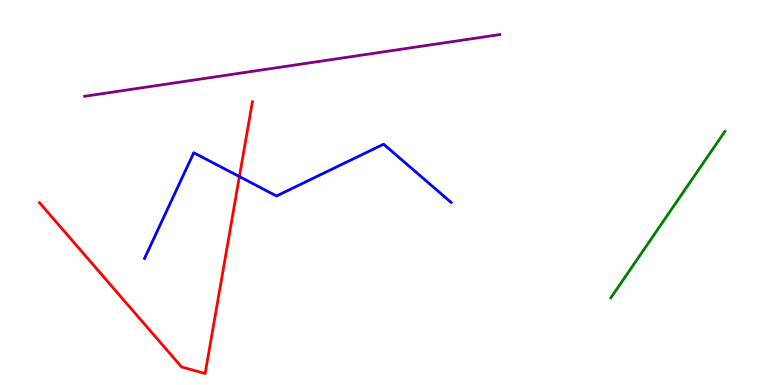[{'lines': ['blue', 'red'], 'intersections': [{'x': 3.09, 'y': 5.41}]}, {'lines': ['green', 'red'], 'intersections': []}, {'lines': ['purple', 'red'], 'intersections': []}, {'lines': ['blue', 'green'], 'intersections': []}, {'lines': ['blue', 'purple'], 'intersections': []}, {'lines': ['green', 'purple'], 'intersections': []}]